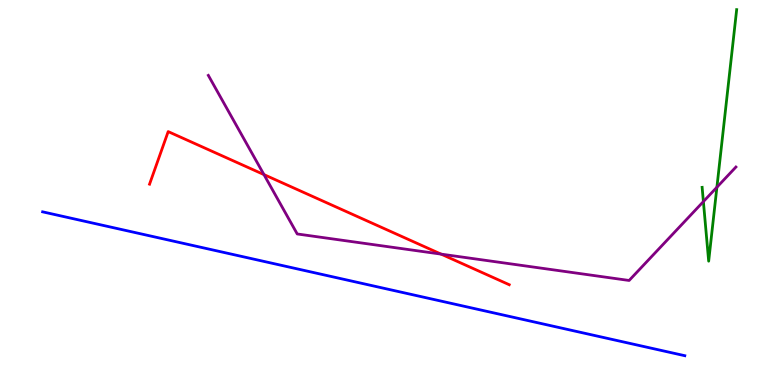[{'lines': ['blue', 'red'], 'intersections': []}, {'lines': ['green', 'red'], 'intersections': []}, {'lines': ['purple', 'red'], 'intersections': [{'x': 3.41, 'y': 5.47}, {'x': 5.69, 'y': 3.4}]}, {'lines': ['blue', 'green'], 'intersections': []}, {'lines': ['blue', 'purple'], 'intersections': []}, {'lines': ['green', 'purple'], 'intersections': [{'x': 9.08, 'y': 4.76}, {'x': 9.25, 'y': 5.14}]}]